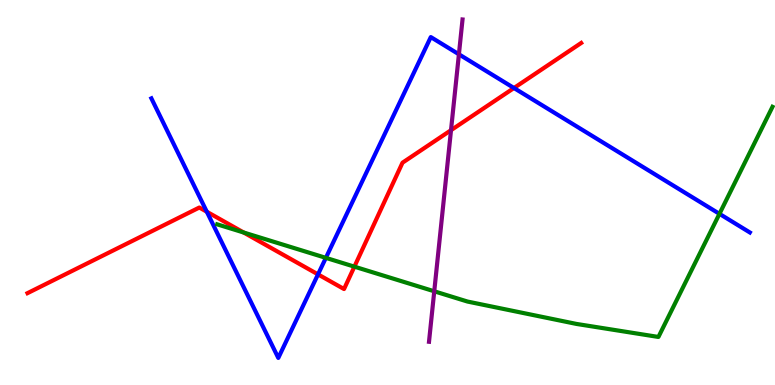[{'lines': ['blue', 'red'], 'intersections': [{'x': 2.67, 'y': 4.5}, {'x': 4.1, 'y': 2.87}, {'x': 6.63, 'y': 7.71}]}, {'lines': ['green', 'red'], 'intersections': [{'x': 3.14, 'y': 3.96}, {'x': 4.57, 'y': 3.07}]}, {'lines': ['purple', 'red'], 'intersections': [{'x': 5.82, 'y': 6.62}]}, {'lines': ['blue', 'green'], 'intersections': [{'x': 4.2, 'y': 3.3}, {'x': 9.28, 'y': 4.45}]}, {'lines': ['blue', 'purple'], 'intersections': [{'x': 5.92, 'y': 8.59}]}, {'lines': ['green', 'purple'], 'intersections': [{'x': 5.6, 'y': 2.43}]}]